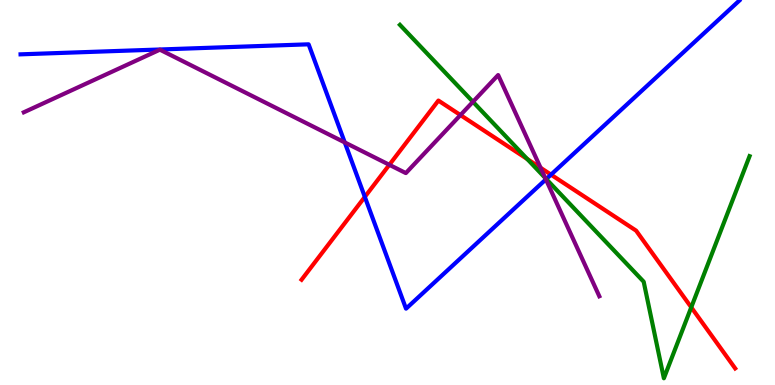[{'lines': ['blue', 'red'], 'intersections': [{'x': 4.71, 'y': 4.89}, {'x': 7.11, 'y': 5.46}]}, {'lines': ['green', 'red'], 'intersections': [{'x': 6.8, 'y': 5.87}, {'x': 8.92, 'y': 2.02}]}, {'lines': ['purple', 'red'], 'intersections': [{'x': 5.02, 'y': 5.72}, {'x': 5.94, 'y': 7.01}, {'x': 6.98, 'y': 5.64}]}, {'lines': ['blue', 'green'], 'intersections': [{'x': 7.05, 'y': 5.35}]}, {'lines': ['blue', 'purple'], 'intersections': [{'x': 4.45, 'y': 6.3}, {'x': 7.04, 'y': 5.34}]}, {'lines': ['green', 'purple'], 'intersections': [{'x': 6.1, 'y': 7.36}, {'x': 7.04, 'y': 5.38}]}]